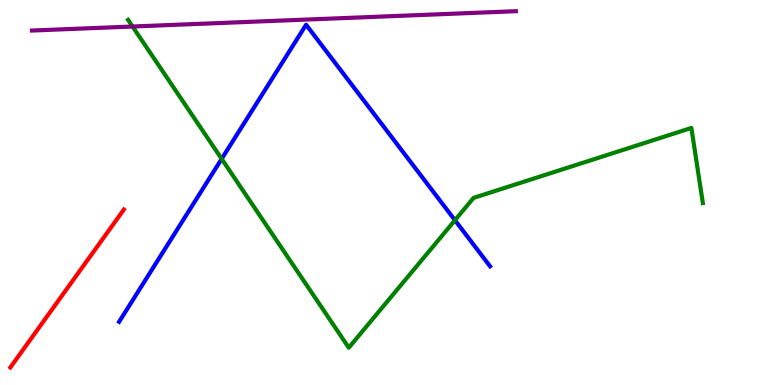[{'lines': ['blue', 'red'], 'intersections': []}, {'lines': ['green', 'red'], 'intersections': []}, {'lines': ['purple', 'red'], 'intersections': []}, {'lines': ['blue', 'green'], 'intersections': [{'x': 2.86, 'y': 5.87}, {'x': 5.87, 'y': 4.28}]}, {'lines': ['blue', 'purple'], 'intersections': []}, {'lines': ['green', 'purple'], 'intersections': [{'x': 1.71, 'y': 9.31}]}]